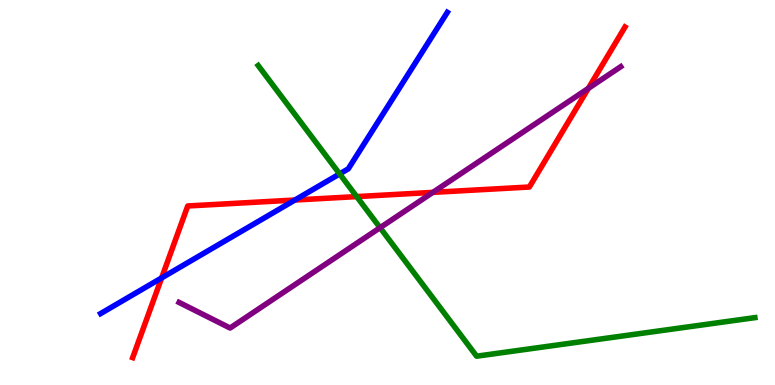[{'lines': ['blue', 'red'], 'intersections': [{'x': 2.09, 'y': 2.78}, {'x': 3.81, 'y': 4.8}]}, {'lines': ['green', 'red'], 'intersections': [{'x': 4.6, 'y': 4.89}]}, {'lines': ['purple', 'red'], 'intersections': [{'x': 5.59, 'y': 5.0}, {'x': 7.59, 'y': 7.7}]}, {'lines': ['blue', 'green'], 'intersections': [{'x': 4.38, 'y': 5.48}]}, {'lines': ['blue', 'purple'], 'intersections': []}, {'lines': ['green', 'purple'], 'intersections': [{'x': 4.9, 'y': 4.09}]}]